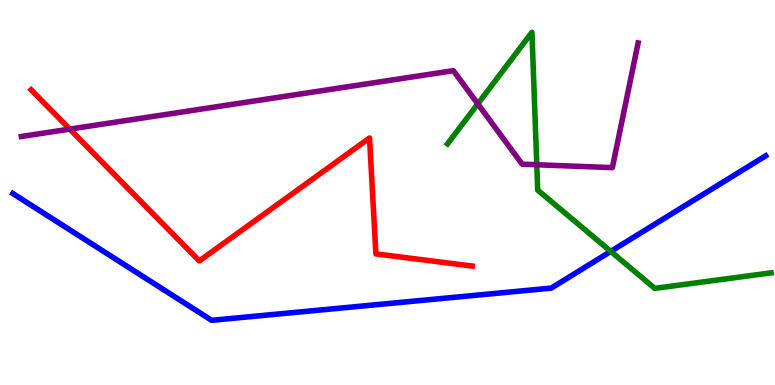[{'lines': ['blue', 'red'], 'intersections': []}, {'lines': ['green', 'red'], 'intersections': []}, {'lines': ['purple', 'red'], 'intersections': [{'x': 0.9, 'y': 6.65}]}, {'lines': ['blue', 'green'], 'intersections': [{'x': 7.88, 'y': 3.47}]}, {'lines': ['blue', 'purple'], 'intersections': []}, {'lines': ['green', 'purple'], 'intersections': [{'x': 6.17, 'y': 7.3}, {'x': 6.93, 'y': 5.72}]}]